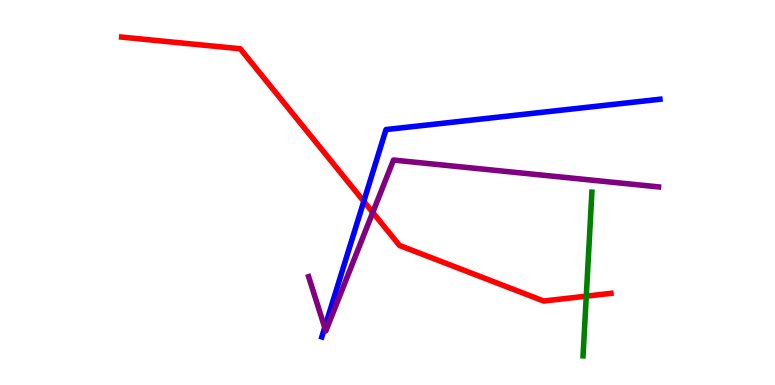[{'lines': ['blue', 'red'], 'intersections': [{'x': 4.69, 'y': 4.77}]}, {'lines': ['green', 'red'], 'intersections': [{'x': 7.56, 'y': 2.31}]}, {'lines': ['purple', 'red'], 'intersections': [{'x': 4.81, 'y': 4.48}]}, {'lines': ['blue', 'green'], 'intersections': []}, {'lines': ['blue', 'purple'], 'intersections': [{'x': 4.19, 'y': 1.49}]}, {'lines': ['green', 'purple'], 'intersections': []}]